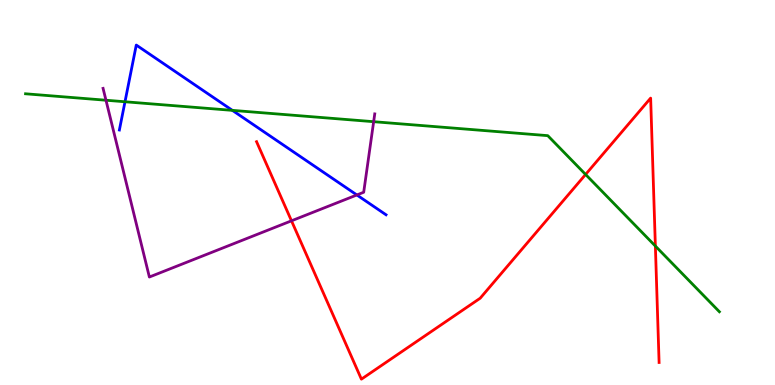[{'lines': ['blue', 'red'], 'intersections': []}, {'lines': ['green', 'red'], 'intersections': [{'x': 7.56, 'y': 5.47}, {'x': 8.46, 'y': 3.61}]}, {'lines': ['purple', 'red'], 'intersections': [{'x': 3.76, 'y': 4.26}]}, {'lines': ['blue', 'green'], 'intersections': [{'x': 1.61, 'y': 7.36}, {'x': 3.0, 'y': 7.13}]}, {'lines': ['blue', 'purple'], 'intersections': [{'x': 4.6, 'y': 4.94}]}, {'lines': ['green', 'purple'], 'intersections': [{'x': 1.37, 'y': 7.4}, {'x': 4.82, 'y': 6.84}]}]